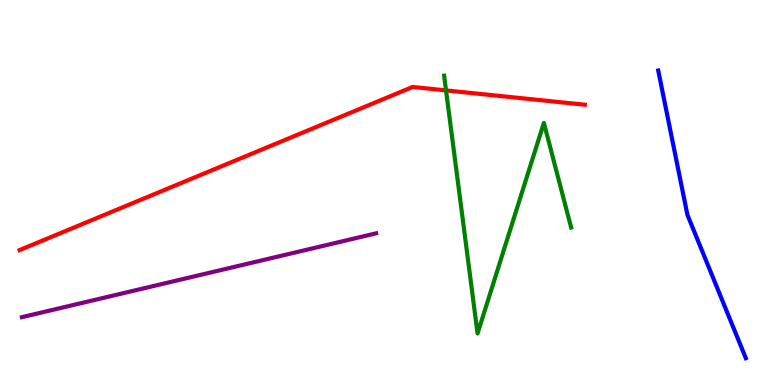[{'lines': ['blue', 'red'], 'intersections': []}, {'lines': ['green', 'red'], 'intersections': [{'x': 5.76, 'y': 7.65}]}, {'lines': ['purple', 'red'], 'intersections': []}, {'lines': ['blue', 'green'], 'intersections': []}, {'lines': ['blue', 'purple'], 'intersections': []}, {'lines': ['green', 'purple'], 'intersections': []}]